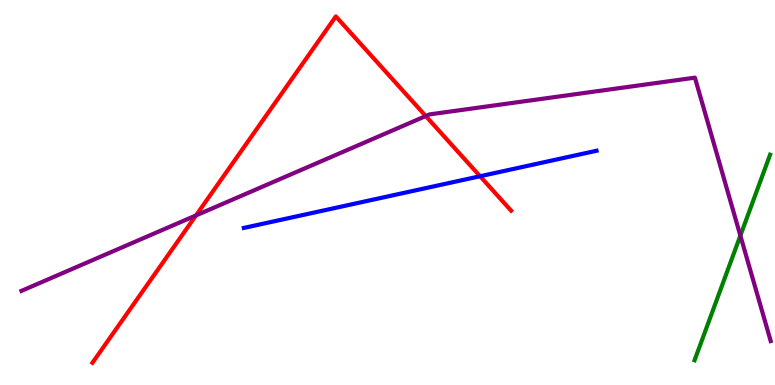[{'lines': ['blue', 'red'], 'intersections': [{'x': 6.19, 'y': 5.42}]}, {'lines': ['green', 'red'], 'intersections': []}, {'lines': ['purple', 'red'], 'intersections': [{'x': 2.53, 'y': 4.4}, {'x': 5.49, 'y': 6.99}]}, {'lines': ['blue', 'green'], 'intersections': []}, {'lines': ['blue', 'purple'], 'intersections': []}, {'lines': ['green', 'purple'], 'intersections': [{'x': 9.55, 'y': 3.88}]}]